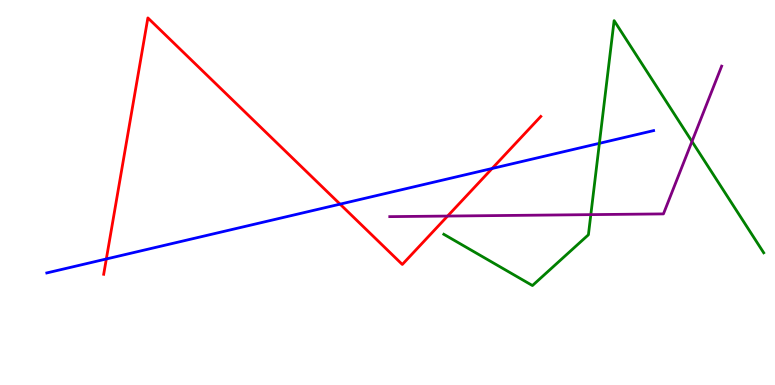[{'lines': ['blue', 'red'], 'intersections': [{'x': 1.37, 'y': 3.27}, {'x': 4.39, 'y': 4.7}, {'x': 6.35, 'y': 5.62}]}, {'lines': ['green', 'red'], 'intersections': []}, {'lines': ['purple', 'red'], 'intersections': [{'x': 5.78, 'y': 4.39}]}, {'lines': ['blue', 'green'], 'intersections': [{'x': 7.73, 'y': 6.28}]}, {'lines': ['blue', 'purple'], 'intersections': []}, {'lines': ['green', 'purple'], 'intersections': [{'x': 7.62, 'y': 4.43}, {'x': 8.93, 'y': 6.33}]}]